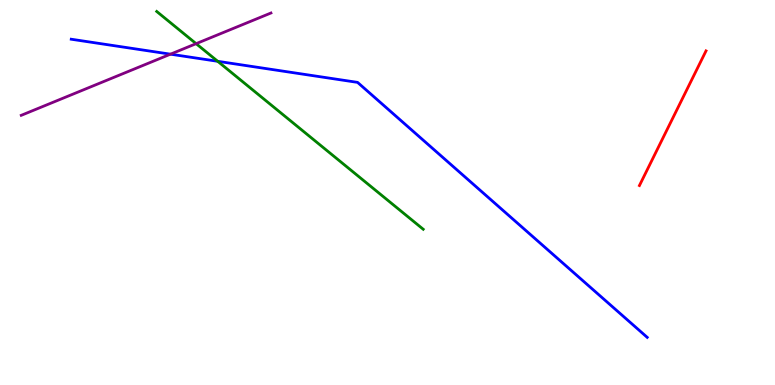[{'lines': ['blue', 'red'], 'intersections': []}, {'lines': ['green', 'red'], 'intersections': []}, {'lines': ['purple', 'red'], 'intersections': []}, {'lines': ['blue', 'green'], 'intersections': [{'x': 2.81, 'y': 8.41}]}, {'lines': ['blue', 'purple'], 'intersections': [{'x': 2.2, 'y': 8.59}]}, {'lines': ['green', 'purple'], 'intersections': [{'x': 2.53, 'y': 8.87}]}]